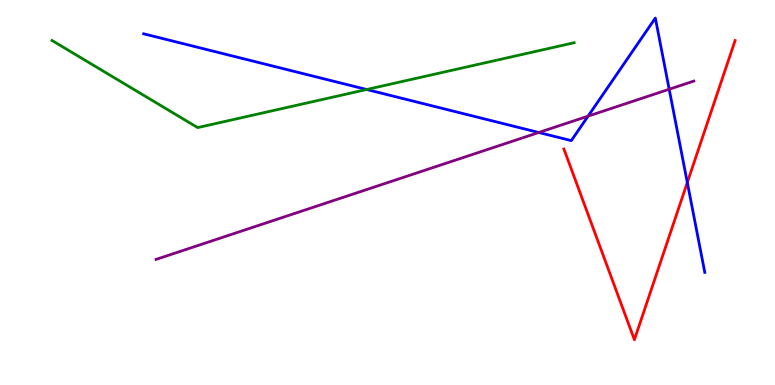[{'lines': ['blue', 'red'], 'intersections': [{'x': 8.87, 'y': 5.26}]}, {'lines': ['green', 'red'], 'intersections': []}, {'lines': ['purple', 'red'], 'intersections': []}, {'lines': ['blue', 'green'], 'intersections': [{'x': 4.73, 'y': 7.68}]}, {'lines': ['blue', 'purple'], 'intersections': [{'x': 6.95, 'y': 6.56}, {'x': 7.59, 'y': 6.98}, {'x': 8.63, 'y': 7.68}]}, {'lines': ['green', 'purple'], 'intersections': []}]